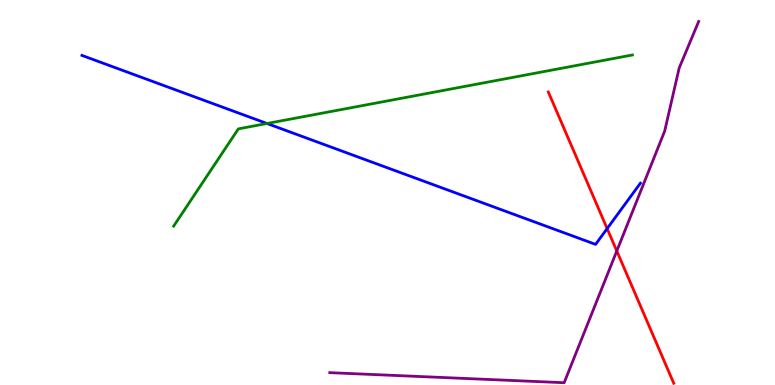[{'lines': ['blue', 'red'], 'intersections': [{'x': 7.83, 'y': 4.06}]}, {'lines': ['green', 'red'], 'intersections': []}, {'lines': ['purple', 'red'], 'intersections': [{'x': 7.96, 'y': 3.48}]}, {'lines': ['blue', 'green'], 'intersections': [{'x': 3.45, 'y': 6.79}]}, {'lines': ['blue', 'purple'], 'intersections': []}, {'lines': ['green', 'purple'], 'intersections': []}]